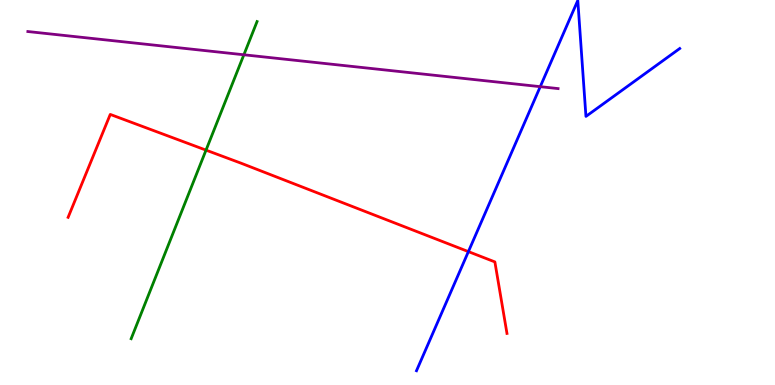[{'lines': ['blue', 'red'], 'intersections': [{'x': 6.04, 'y': 3.46}]}, {'lines': ['green', 'red'], 'intersections': [{'x': 2.66, 'y': 6.1}]}, {'lines': ['purple', 'red'], 'intersections': []}, {'lines': ['blue', 'green'], 'intersections': []}, {'lines': ['blue', 'purple'], 'intersections': [{'x': 6.97, 'y': 7.75}]}, {'lines': ['green', 'purple'], 'intersections': [{'x': 3.15, 'y': 8.58}]}]